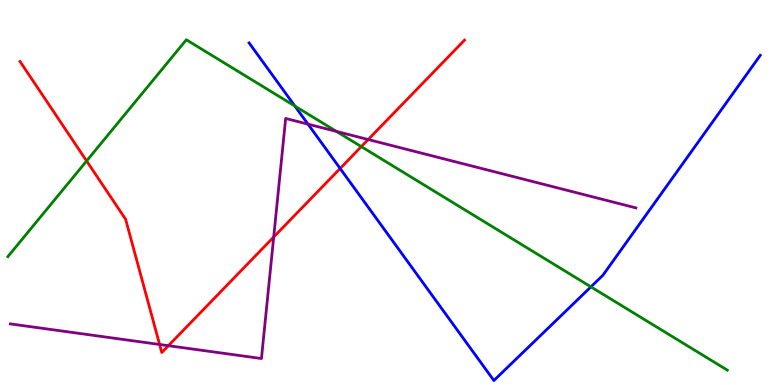[{'lines': ['blue', 'red'], 'intersections': [{'x': 4.39, 'y': 5.62}]}, {'lines': ['green', 'red'], 'intersections': [{'x': 1.12, 'y': 5.82}, {'x': 4.66, 'y': 6.19}]}, {'lines': ['purple', 'red'], 'intersections': [{'x': 2.06, 'y': 1.05}, {'x': 2.17, 'y': 1.02}, {'x': 3.53, 'y': 3.84}, {'x': 4.75, 'y': 6.38}]}, {'lines': ['blue', 'green'], 'intersections': [{'x': 3.8, 'y': 7.25}, {'x': 7.62, 'y': 2.55}]}, {'lines': ['blue', 'purple'], 'intersections': [{'x': 3.97, 'y': 6.78}]}, {'lines': ['green', 'purple'], 'intersections': [{'x': 4.34, 'y': 6.59}]}]